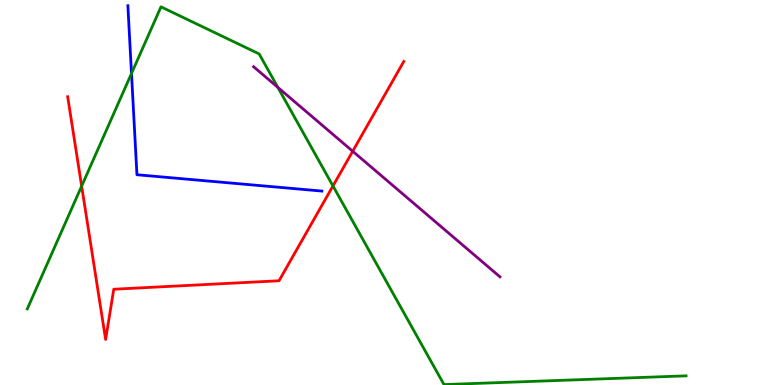[{'lines': ['blue', 'red'], 'intersections': []}, {'lines': ['green', 'red'], 'intersections': [{'x': 1.05, 'y': 5.17}, {'x': 4.3, 'y': 5.17}]}, {'lines': ['purple', 'red'], 'intersections': [{'x': 4.55, 'y': 6.07}]}, {'lines': ['blue', 'green'], 'intersections': [{'x': 1.7, 'y': 8.09}]}, {'lines': ['blue', 'purple'], 'intersections': []}, {'lines': ['green', 'purple'], 'intersections': [{'x': 3.59, 'y': 7.73}]}]